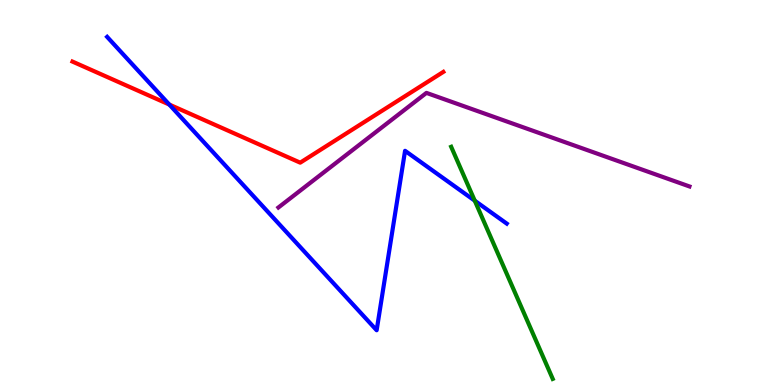[{'lines': ['blue', 'red'], 'intersections': [{'x': 2.18, 'y': 7.28}]}, {'lines': ['green', 'red'], 'intersections': []}, {'lines': ['purple', 'red'], 'intersections': []}, {'lines': ['blue', 'green'], 'intersections': [{'x': 6.13, 'y': 4.79}]}, {'lines': ['blue', 'purple'], 'intersections': []}, {'lines': ['green', 'purple'], 'intersections': []}]